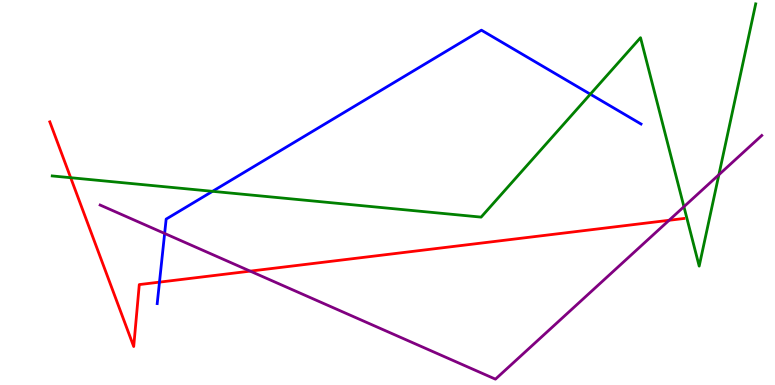[{'lines': ['blue', 'red'], 'intersections': [{'x': 2.06, 'y': 2.67}]}, {'lines': ['green', 'red'], 'intersections': [{'x': 0.912, 'y': 5.38}]}, {'lines': ['purple', 'red'], 'intersections': [{'x': 3.23, 'y': 2.96}, {'x': 8.63, 'y': 4.28}]}, {'lines': ['blue', 'green'], 'intersections': [{'x': 2.74, 'y': 5.03}, {'x': 7.62, 'y': 7.55}]}, {'lines': ['blue', 'purple'], 'intersections': [{'x': 2.12, 'y': 3.94}]}, {'lines': ['green', 'purple'], 'intersections': [{'x': 8.82, 'y': 4.63}, {'x': 9.28, 'y': 5.46}]}]